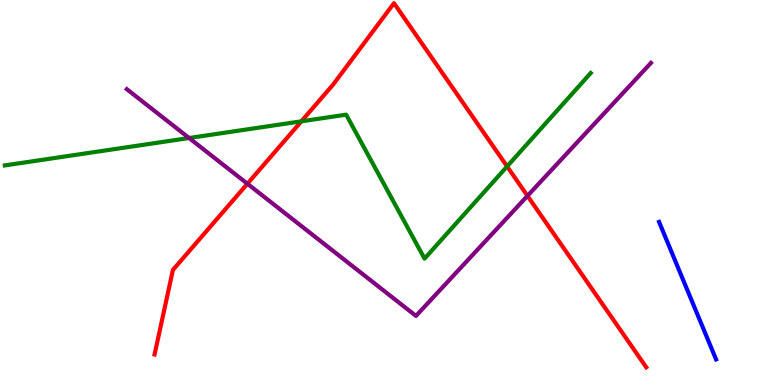[{'lines': ['blue', 'red'], 'intersections': []}, {'lines': ['green', 'red'], 'intersections': [{'x': 3.89, 'y': 6.85}, {'x': 6.54, 'y': 5.68}]}, {'lines': ['purple', 'red'], 'intersections': [{'x': 3.19, 'y': 5.23}, {'x': 6.81, 'y': 4.91}]}, {'lines': ['blue', 'green'], 'intersections': []}, {'lines': ['blue', 'purple'], 'intersections': []}, {'lines': ['green', 'purple'], 'intersections': [{'x': 2.44, 'y': 6.42}]}]